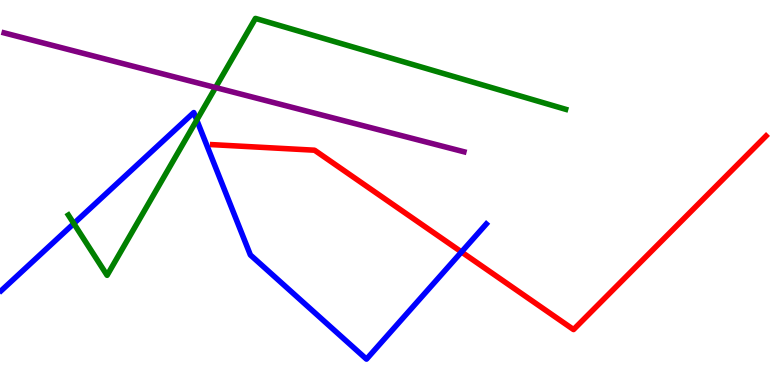[{'lines': ['blue', 'red'], 'intersections': [{'x': 5.95, 'y': 3.46}]}, {'lines': ['green', 'red'], 'intersections': []}, {'lines': ['purple', 'red'], 'intersections': []}, {'lines': ['blue', 'green'], 'intersections': [{'x': 0.952, 'y': 4.19}, {'x': 2.54, 'y': 6.88}]}, {'lines': ['blue', 'purple'], 'intersections': []}, {'lines': ['green', 'purple'], 'intersections': [{'x': 2.78, 'y': 7.73}]}]